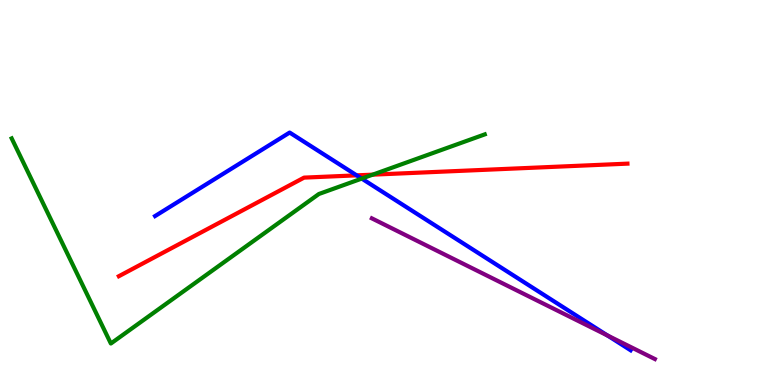[{'lines': ['blue', 'red'], 'intersections': [{'x': 4.6, 'y': 5.45}]}, {'lines': ['green', 'red'], 'intersections': [{'x': 4.81, 'y': 5.46}]}, {'lines': ['purple', 'red'], 'intersections': []}, {'lines': ['blue', 'green'], 'intersections': [{'x': 4.67, 'y': 5.36}]}, {'lines': ['blue', 'purple'], 'intersections': [{'x': 7.84, 'y': 1.29}]}, {'lines': ['green', 'purple'], 'intersections': []}]